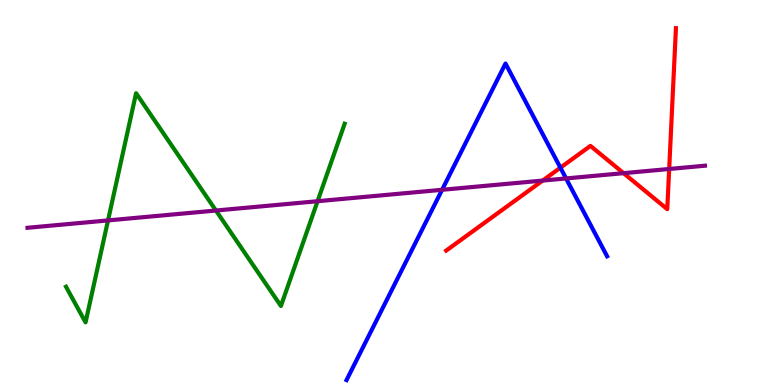[{'lines': ['blue', 'red'], 'intersections': [{'x': 7.23, 'y': 5.64}]}, {'lines': ['green', 'red'], 'intersections': []}, {'lines': ['purple', 'red'], 'intersections': [{'x': 7.0, 'y': 5.31}, {'x': 8.05, 'y': 5.5}, {'x': 8.63, 'y': 5.61}]}, {'lines': ['blue', 'green'], 'intersections': []}, {'lines': ['blue', 'purple'], 'intersections': [{'x': 5.7, 'y': 5.07}, {'x': 7.3, 'y': 5.37}]}, {'lines': ['green', 'purple'], 'intersections': [{'x': 1.39, 'y': 4.27}, {'x': 2.79, 'y': 4.53}, {'x': 4.1, 'y': 4.77}]}]